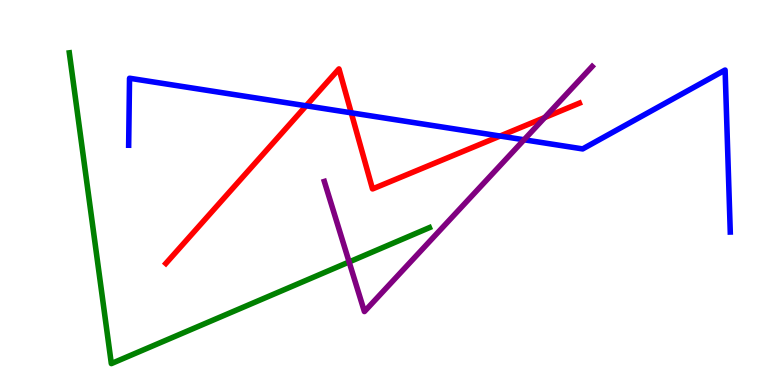[{'lines': ['blue', 'red'], 'intersections': [{'x': 3.95, 'y': 7.25}, {'x': 4.53, 'y': 7.07}, {'x': 6.45, 'y': 6.47}]}, {'lines': ['green', 'red'], 'intersections': []}, {'lines': ['purple', 'red'], 'intersections': [{'x': 7.03, 'y': 6.95}]}, {'lines': ['blue', 'green'], 'intersections': []}, {'lines': ['blue', 'purple'], 'intersections': [{'x': 6.76, 'y': 6.37}]}, {'lines': ['green', 'purple'], 'intersections': [{'x': 4.5, 'y': 3.2}]}]